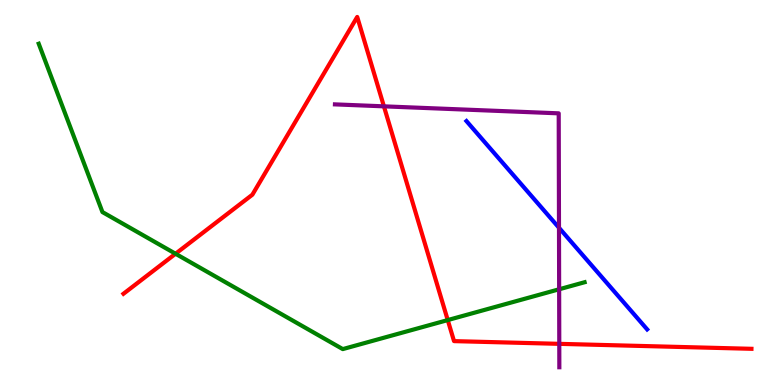[{'lines': ['blue', 'red'], 'intersections': []}, {'lines': ['green', 'red'], 'intersections': [{'x': 2.26, 'y': 3.41}, {'x': 5.78, 'y': 1.69}]}, {'lines': ['purple', 'red'], 'intersections': [{'x': 4.95, 'y': 7.24}, {'x': 7.22, 'y': 1.07}]}, {'lines': ['blue', 'green'], 'intersections': []}, {'lines': ['blue', 'purple'], 'intersections': [{'x': 7.21, 'y': 4.08}]}, {'lines': ['green', 'purple'], 'intersections': [{'x': 7.21, 'y': 2.49}]}]